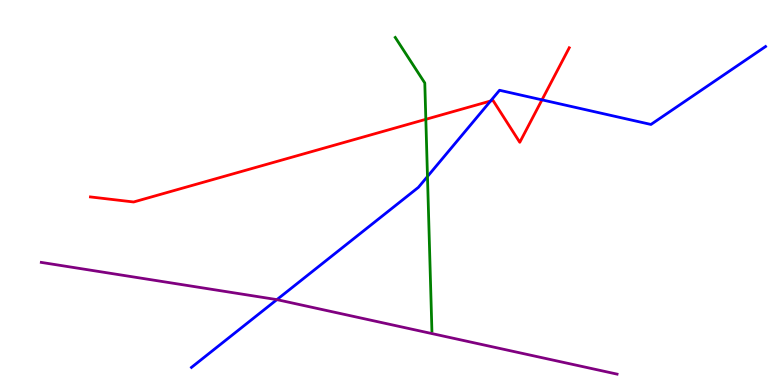[{'lines': ['blue', 'red'], 'intersections': [{'x': 6.33, 'y': 7.38}, {'x': 6.99, 'y': 7.41}]}, {'lines': ['green', 'red'], 'intersections': [{'x': 5.49, 'y': 6.9}]}, {'lines': ['purple', 'red'], 'intersections': []}, {'lines': ['blue', 'green'], 'intersections': [{'x': 5.52, 'y': 5.42}]}, {'lines': ['blue', 'purple'], 'intersections': [{'x': 3.57, 'y': 2.22}]}, {'lines': ['green', 'purple'], 'intersections': []}]